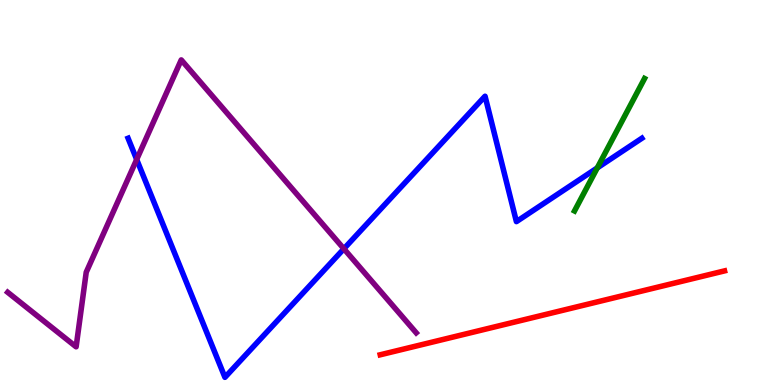[{'lines': ['blue', 'red'], 'intersections': []}, {'lines': ['green', 'red'], 'intersections': []}, {'lines': ['purple', 'red'], 'intersections': []}, {'lines': ['blue', 'green'], 'intersections': [{'x': 7.71, 'y': 5.64}]}, {'lines': ['blue', 'purple'], 'intersections': [{'x': 1.76, 'y': 5.86}, {'x': 4.44, 'y': 3.54}]}, {'lines': ['green', 'purple'], 'intersections': []}]